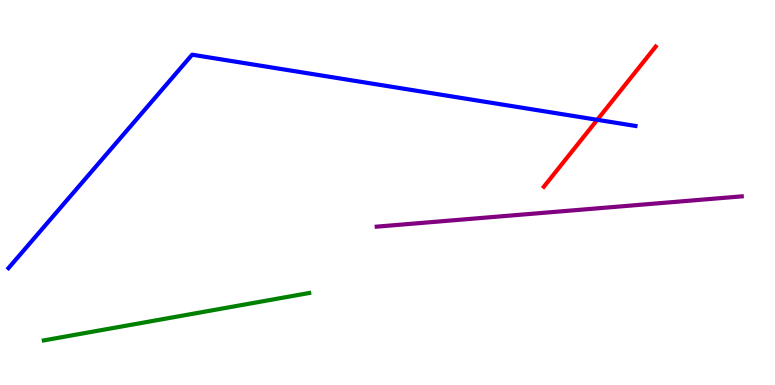[{'lines': ['blue', 'red'], 'intersections': [{'x': 7.71, 'y': 6.89}]}, {'lines': ['green', 'red'], 'intersections': []}, {'lines': ['purple', 'red'], 'intersections': []}, {'lines': ['blue', 'green'], 'intersections': []}, {'lines': ['blue', 'purple'], 'intersections': []}, {'lines': ['green', 'purple'], 'intersections': []}]